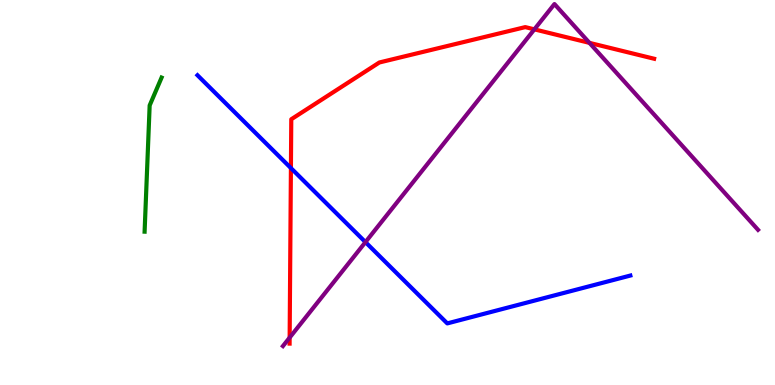[{'lines': ['blue', 'red'], 'intersections': [{'x': 3.75, 'y': 5.63}]}, {'lines': ['green', 'red'], 'intersections': []}, {'lines': ['purple', 'red'], 'intersections': [{'x': 3.74, 'y': 1.23}, {'x': 6.9, 'y': 9.24}, {'x': 7.61, 'y': 8.89}]}, {'lines': ['blue', 'green'], 'intersections': []}, {'lines': ['blue', 'purple'], 'intersections': [{'x': 4.72, 'y': 3.71}]}, {'lines': ['green', 'purple'], 'intersections': []}]